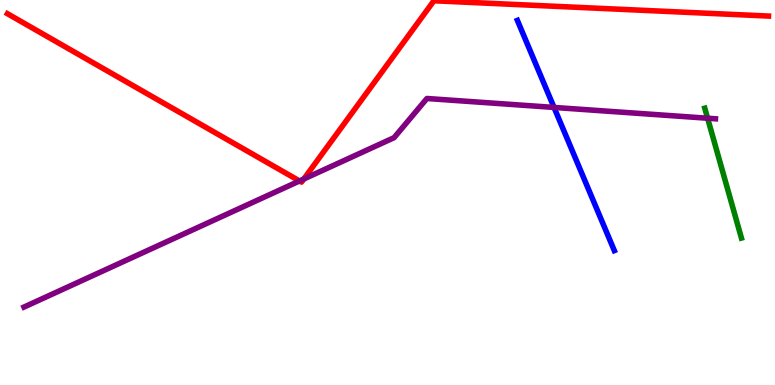[{'lines': ['blue', 'red'], 'intersections': []}, {'lines': ['green', 'red'], 'intersections': []}, {'lines': ['purple', 'red'], 'intersections': [{'x': 3.86, 'y': 5.3}, {'x': 3.92, 'y': 5.35}]}, {'lines': ['blue', 'green'], 'intersections': []}, {'lines': ['blue', 'purple'], 'intersections': [{'x': 7.15, 'y': 7.21}]}, {'lines': ['green', 'purple'], 'intersections': [{'x': 9.13, 'y': 6.93}]}]